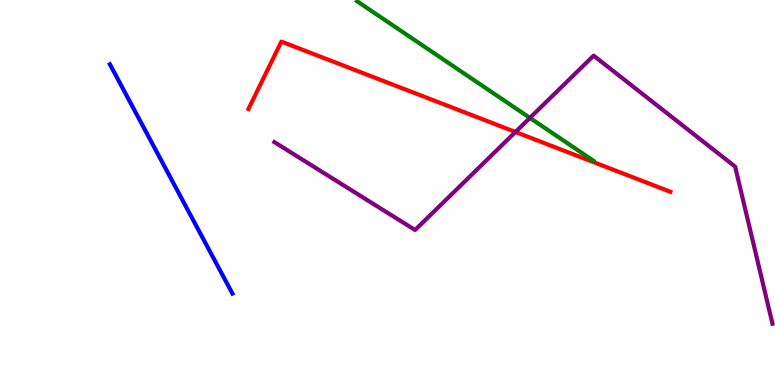[{'lines': ['blue', 'red'], 'intersections': []}, {'lines': ['green', 'red'], 'intersections': []}, {'lines': ['purple', 'red'], 'intersections': [{'x': 6.65, 'y': 6.57}]}, {'lines': ['blue', 'green'], 'intersections': []}, {'lines': ['blue', 'purple'], 'intersections': []}, {'lines': ['green', 'purple'], 'intersections': [{'x': 6.84, 'y': 6.94}]}]